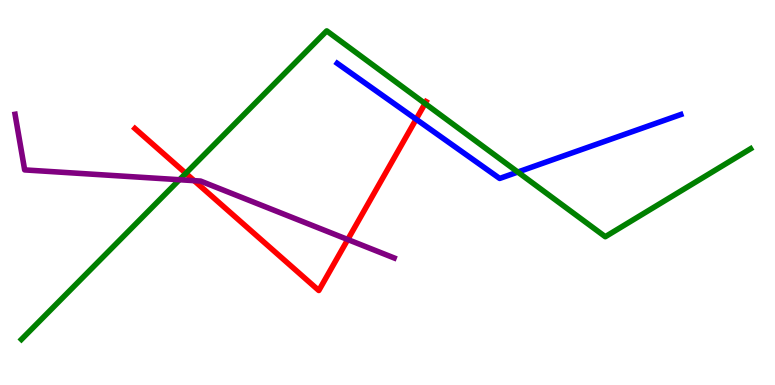[{'lines': ['blue', 'red'], 'intersections': [{'x': 5.37, 'y': 6.9}]}, {'lines': ['green', 'red'], 'intersections': [{'x': 2.4, 'y': 5.5}, {'x': 5.48, 'y': 7.31}]}, {'lines': ['purple', 'red'], 'intersections': [{'x': 2.51, 'y': 5.31}, {'x': 4.49, 'y': 3.78}]}, {'lines': ['blue', 'green'], 'intersections': [{'x': 6.68, 'y': 5.53}]}, {'lines': ['blue', 'purple'], 'intersections': []}, {'lines': ['green', 'purple'], 'intersections': [{'x': 2.32, 'y': 5.33}]}]